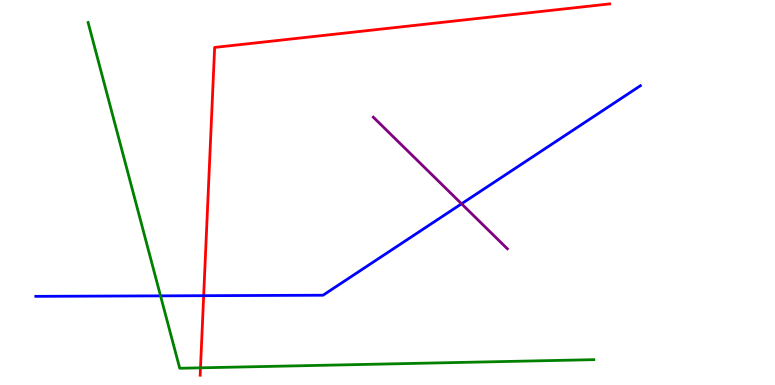[{'lines': ['blue', 'red'], 'intersections': [{'x': 2.63, 'y': 2.32}]}, {'lines': ['green', 'red'], 'intersections': [{'x': 2.59, 'y': 0.446}]}, {'lines': ['purple', 'red'], 'intersections': []}, {'lines': ['blue', 'green'], 'intersections': [{'x': 2.07, 'y': 2.32}]}, {'lines': ['blue', 'purple'], 'intersections': [{'x': 5.96, 'y': 4.71}]}, {'lines': ['green', 'purple'], 'intersections': []}]